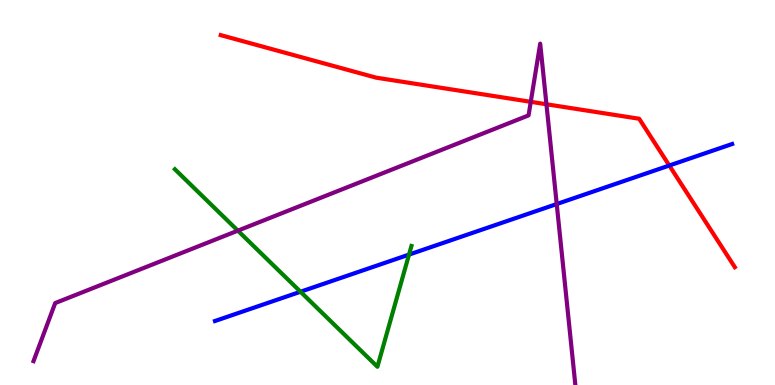[{'lines': ['blue', 'red'], 'intersections': [{'x': 8.64, 'y': 5.7}]}, {'lines': ['green', 'red'], 'intersections': []}, {'lines': ['purple', 'red'], 'intersections': [{'x': 6.85, 'y': 7.36}, {'x': 7.05, 'y': 7.29}]}, {'lines': ['blue', 'green'], 'intersections': [{'x': 3.88, 'y': 2.42}, {'x': 5.28, 'y': 3.39}]}, {'lines': ['blue', 'purple'], 'intersections': [{'x': 7.18, 'y': 4.7}]}, {'lines': ['green', 'purple'], 'intersections': [{'x': 3.07, 'y': 4.01}]}]